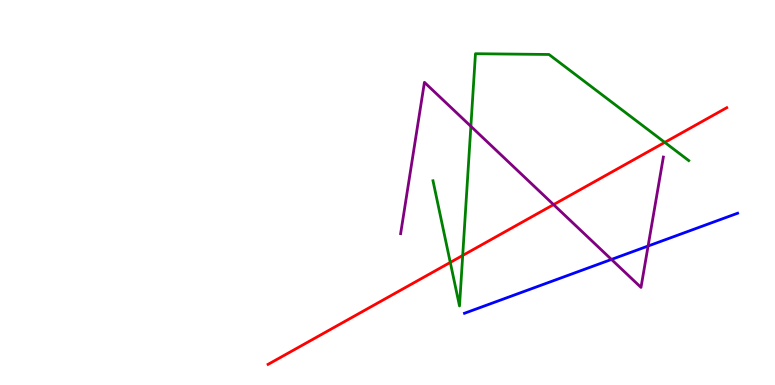[{'lines': ['blue', 'red'], 'intersections': []}, {'lines': ['green', 'red'], 'intersections': [{'x': 5.81, 'y': 3.18}, {'x': 5.97, 'y': 3.36}, {'x': 8.58, 'y': 6.3}]}, {'lines': ['purple', 'red'], 'intersections': [{'x': 7.14, 'y': 4.69}]}, {'lines': ['blue', 'green'], 'intersections': []}, {'lines': ['blue', 'purple'], 'intersections': [{'x': 7.89, 'y': 3.26}, {'x': 8.36, 'y': 3.61}]}, {'lines': ['green', 'purple'], 'intersections': [{'x': 6.08, 'y': 6.72}]}]